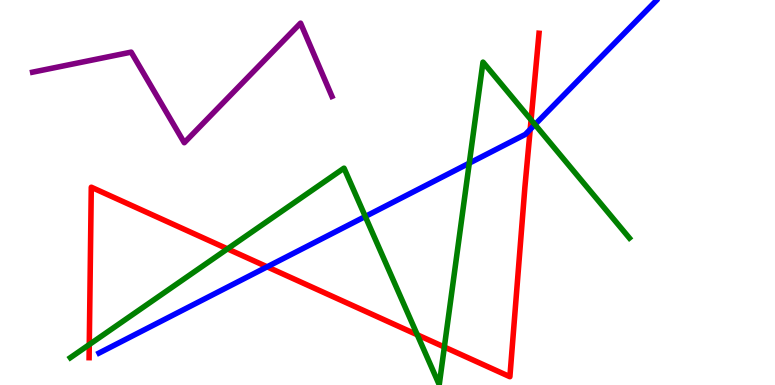[{'lines': ['blue', 'red'], 'intersections': [{'x': 3.45, 'y': 3.07}, {'x': 6.84, 'y': 6.64}]}, {'lines': ['green', 'red'], 'intersections': [{'x': 1.15, 'y': 1.05}, {'x': 2.94, 'y': 3.54}, {'x': 5.38, 'y': 1.3}, {'x': 5.73, 'y': 0.986}, {'x': 6.85, 'y': 6.89}]}, {'lines': ['purple', 'red'], 'intersections': []}, {'lines': ['blue', 'green'], 'intersections': [{'x': 4.71, 'y': 4.38}, {'x': 6.06, 'y': 5.76}, {'x': 6.9, 'y': 6.76}]}, {'lines': ['blue', 'purple'], 'intersections': []}, {'lines': ['green', 'purple'], 'intersections': []}]